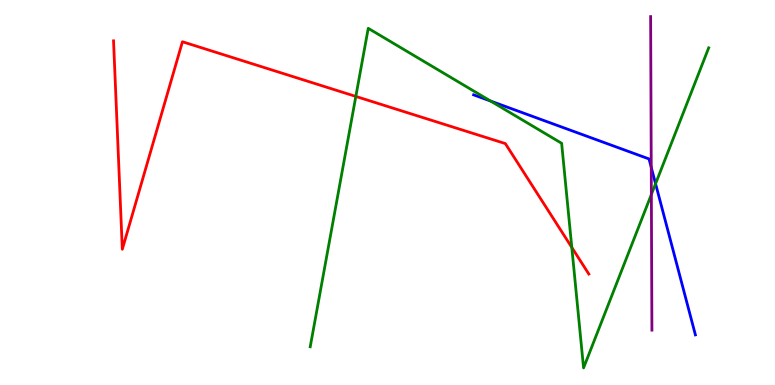[{'lines': ['blue', 'red'], 'intersections': []}, {'lines': ['green', 'red'], 'intersections': [{'x': 4.59, 'y': 7.5}, {'x': 7.38, 'y': 3.57}]}, {'lines': ['purple', 'red'], 'intersections': []}, {'lines': ['blue', 'green'], 'intersections': [{'x': 6.33, 'y': 7.38}, {'x': 8.46, 'y': 5.23}]}, {'lines': ['blue', 'purple'], 'intersections': [{'x': 8.4, 'y': 5.65}]}, {'lines': ['green', 'purple'], 'intersections': [{'x': 8.4, 'y': 4.95}]}]